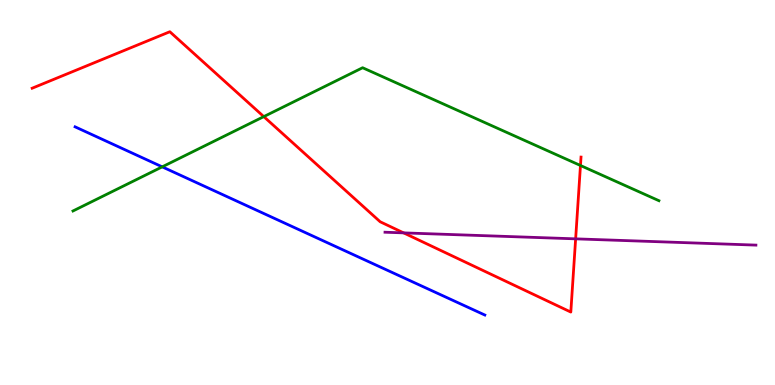[{'lines': ['blue', 'red'], 'intersections': []}, {'lines': ['green', 'red'], 'intersections': [{'x': 3.4, 'y': 6.97}, {'x': 7.49, 'y': 5.7}]}, {'lines': ['purple', 'red'], 'intersections': [{'x': 5.21, 'y': 3.95}, {'x': 7.43, 'y': 3.8}]}, {'lines': ['blue', 'green'], 'intersections': [{'x': 2.09, 'y': 5.67}]}, {'lines': ['blue', 'purple'], 'intersections': []}, {'lines': ['green', 'purple'], 'intersections': []}]